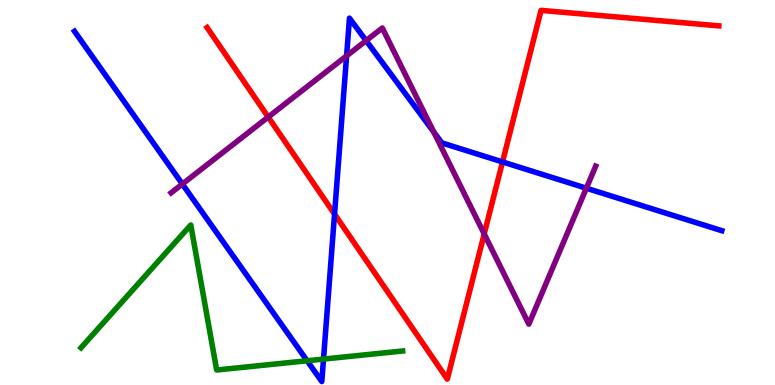[{'lines': ['blue', 'red'], 'intersections': [{'x': 4.32, 'y': 4.44}, {'x': 6.48, 'y': 5.79}]}, {'lines': ['green', 'red'], 'intersections': []}, {'lines': ['purple', 'red'], 'intersections': [{'x': 3.46, 'y': 6.96}, {'x': 6.25, 'y': 3.92}]}, {'lines': ['blue', 'green'], 'intersections': [{'x': 3.96, 'y': 0.63}, {'x': 4.17, 'y': 0.673}]}, {'lines': ['blue', 'purple'], 'intersections': [{'x': 2.35, 'y': 5.22}, {'x': 4.47, 'y': 8.55}, {'x': 4.72, 'y': 8.94}, {'x': 5.6, 'y': 6.57}, {'x': 7.57, 'y': 5.11}]}, {'lines': ['green', 'purple'], 'intersections': []}]